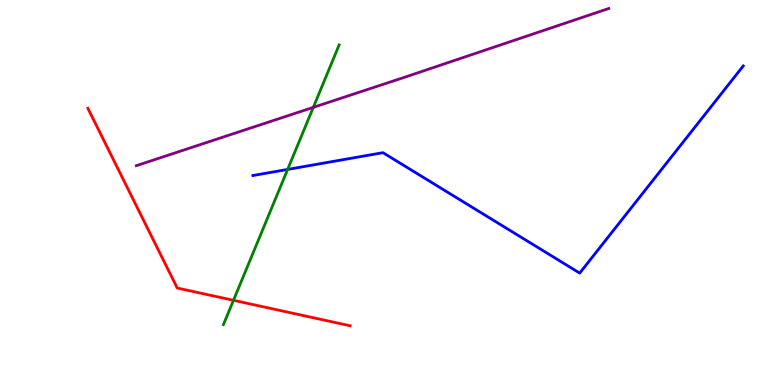[{'lines': ['blue', 'red'], 'intersections': []}, {'lines': ['green', 'red'], 'intersections': [{'x': 3.01, 'y': 2.2}]}, {'lines': ['purple', 'red'], 'intersections': []}, {'lines': ['blue', 'green'], 'intersections': [{'x': 3.71, 'y': 5.6}]}, {'lines': ['blue', 'purple'], 'intersections': []}, {'lines': ['green', 'purple'], 'intersections': [{'x': 4.04, 'y': 7.21}]}]